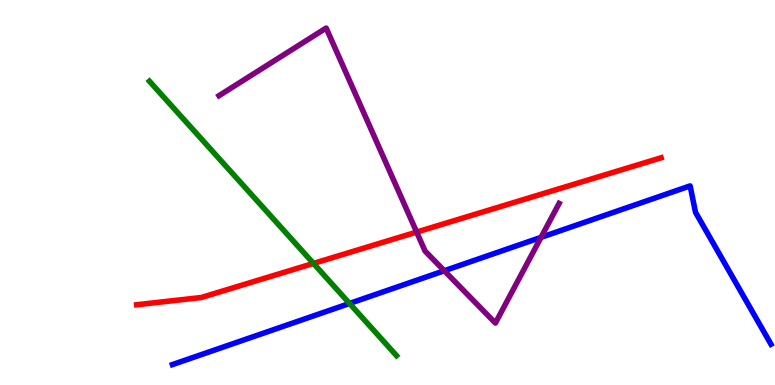[{'lines': ['blue', 'red'], 'intersections': []}, {'lines': ['green', 'red'], 'intersections': [{'x': 4.04, 'y': 3.16}]}, {'lines': ['purple', 'red'], 'intersections': [{'x': 5.38, 'y': 3.97}]}, {'lines': ['blue', 'green'], 'intersections': [{'x': 4.51, 'y': 2.12}]}, {'lines': ['blue', 'purple'], 'intersections': [{'x': 5.73, 'y': 2.97}, {'x': 6.98, 'y': 3.83}]}, {'lines': ['green', 'purple'], 'intersections': []}]